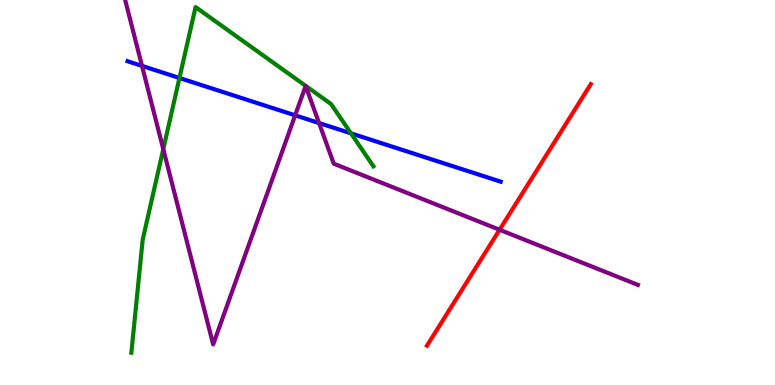[{'lines': ['blue', 'red'], 'intersections': []}, {'lines': ['green', 'red'], 'intersections': []}, {'lines': ['purple', 'red'], 'intersections': [{'x': 6.45, 'y': 4.03}]}, {'lines': ['blue', 'green'], 'intersections': [{'x': 2.32, 'y': 7.97}, {'x': 4.53, 'y': 6.54}]}, {'lines': ['blue', 'purple'], 'intersections': [{'x': 1.83, 'y': 8.29}, {'x': 3.81, 'y': 7.0}, {'x': 4.12, 'y': 6.8}]}, {'lines': ['green', 'purple'], 'intersections': [{'x': 2.11, 'y': 6.13}]}]